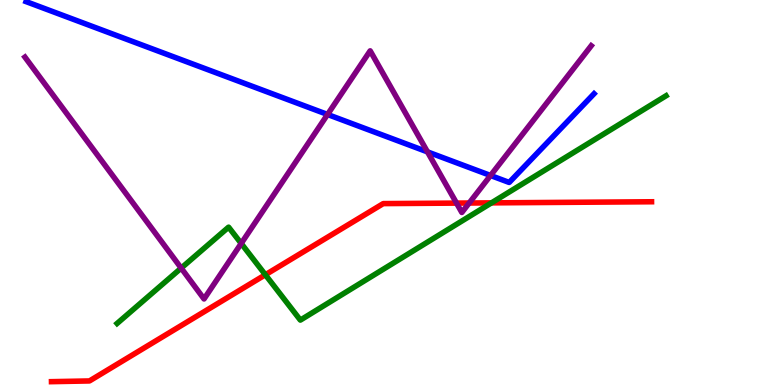[{'lines': ['blue', 'red'], 'intersections': []}, {'lines': ['green', 'red'], 'intersections': [{'x': 3.42, 'y': 2.86}, {'x': 6.34, 'y': 4.73}]}, {'lines': ['purple', 'red'], 'intersections': [{'x': 5.89, 'y': 4.72}, {'x': 6.05, 'y': 4.73}]}, {'lines': ['blue', 'green'], 'intersections': []}, {'lines': ['blue', 'purple'], 'intersections': [{'x': 4.23, 'y': 7.03}, {'x': 5.52, 'y': 6.06}, {'x': 6.33, 'y': 5.44}]}, {'lines': ['green', 'purple'], 'intersections': [{'x': 2.34, 'y': 3.04}, {'x': 3.11, 'y': 3.68}]}]